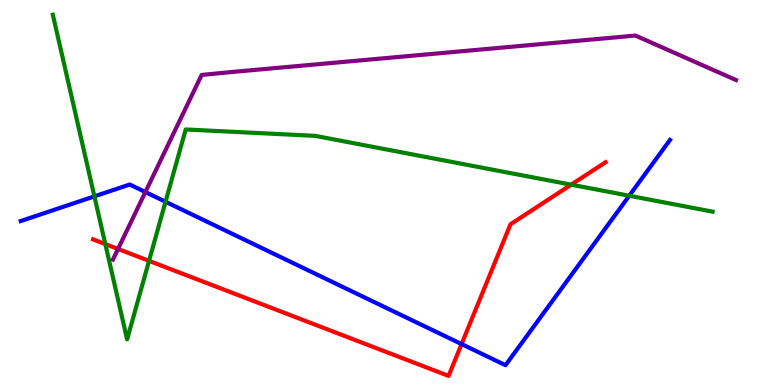[{'lines': ['blue', 'red'], 'intersections': [{'x': 5.96, 'y': 1.06}]}, {'lines': ['green', 'red'], 'intersections': [{'x': 1.36, 'y': 3.66}, {'x': 1.92, 'y': 3.22}, {'x': 7.37, 'y': 5.2}]}, {'lines': ['purple', 'red'], 'intersections': [{'x': 1.52, 'y': 3.53}]}, {'lines': ['blue', 'green'], 'intersections': [{'x': 1.22, 'y': 4.9}, {'x': 2.14, 'y': 4.76}, {'x': 8.12, 'y': 4.92}]}, {'lines': ['blue', 'purple'], 'intersections': [{'x': 1.88, 'y': 5.01}]}, {'lines': ['green', 'purple'], 'intersections': []}]